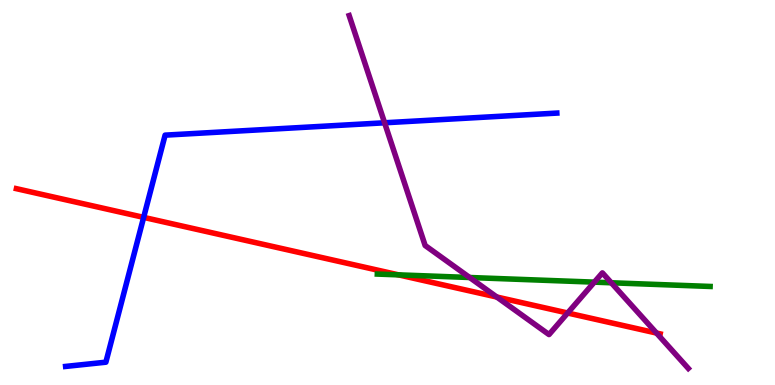[{'lines': ['blue', 'red'], 'intersections': [{'x': 1.85, 'y': 4.35}]}, {'lines': ['green', 'red'], 'intersections': [{'x': 5.14, 'y': 2.86}]}, {'lines': ['purple', 'red'], 'intersections': [{'x': 6.41, 'y': 2.29}, {'x': 7.32, 'y': 1.87}, {'x': 8.47, 'y': 1.35}]}, {'lines': ['blue', 'green'], 'intersections': []}, {'lines': ['blue', 'purple'], 'intersections': [{'x': 4.96, 'y': 6.81}]}, {'lines': ['green', 'purple'], 'intersections': [{'x': 6.06, 'y': 2.79}, {'x': 7.67, 'y': 2.67}, {'x': 7.89, 'y': 2.66}]}]